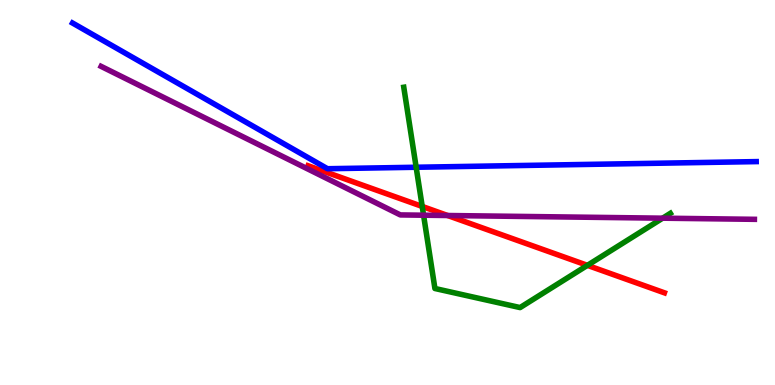[{'lines': ['blue', 'red'], 'intersections': []}, {'lines': ['green', 'red'], 'intersections': [{'x': 5.45, 'y': 4.64}, {'x': 7.58, 'y': 3.11}]}, {'lines': ['purple', 'red'], 'intersections': [{'x': 5.78, 'y': 4.4}]}, {'lines': ['blue', 'green'], 'intersections': [{'x': 5.37, 'y': 5.66}]}, {'lines': ['blue', 'purple'], 'intersections': []}, {'lines': ['green', 'purple'], 'intersections': [{'x': 5.47, 'y': 4.41}, {'x': 8.55, 'y': 4.33}]}]